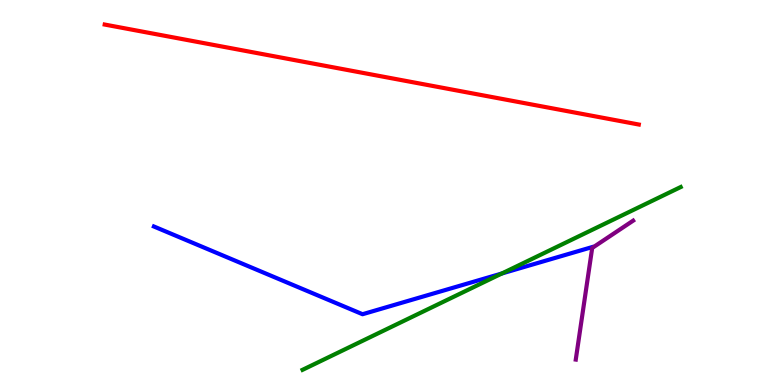[{'lines': ['blue', 'red'], 'intersections': []}, {'lines': ['green', 'red'], 'intersections': []}, {'lines': ['purple', 'red'], 'intersections': []}, {'lines': ['blue', 'green'], 'intersections': [{'x': 6.48, 'y': 2.9}]}, {'lines': ['blue', 'purple'], 'intersections': []}, {'lines': ['green', 'purple'], 'intersections': []}]